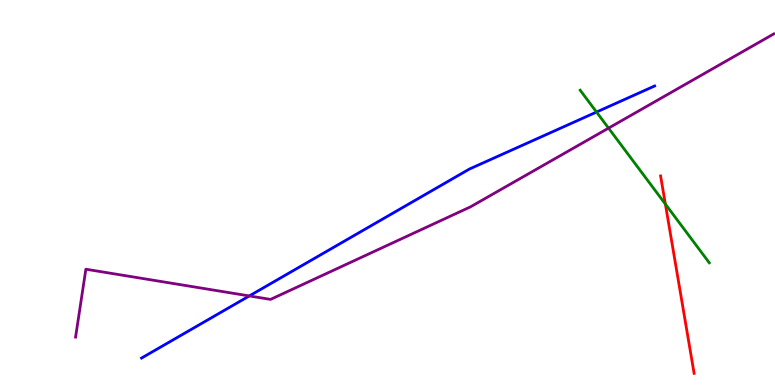[{'lines': ['blue', 'red'], 'intersections': []}, {'lines': ['green', 'red'], 'intersections': [{'x': 8.59, 'y': 4.7}]}, {'lines': ['purple', 'red'], 'intersections': []}, {'lines': ['blue', 'green'], 'intersections': [{'x': 7.7, 'y': 7.09}]}, {'lines': ['blue', 'purple'], 'intersections': [{'x': 3.22, 'y': 2.31}]}, {'lines': ['green', 'purple'], 'intersections': [{'x': 7.85, 'y': 6.67}]}]